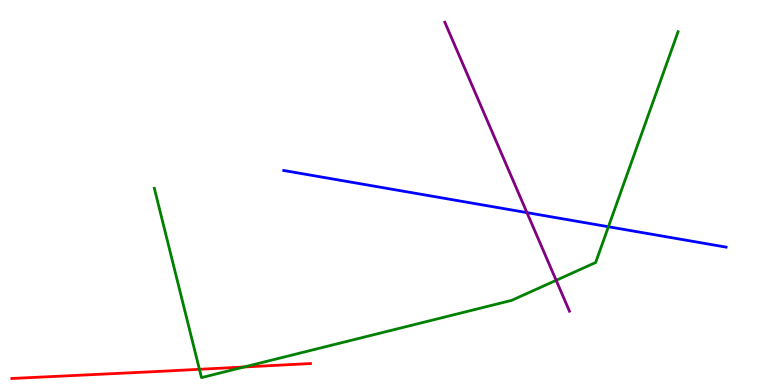[{'lines': ['blue', 'red'], 'intersections': []}, {'lines': ['green', 'red'], 'intersections': [{'x': 2.57, 'y': 0.408}, {'x': 3.15, 'y': 0.468}]}, {'lines': ['purple', 'red'], 'intersections': []}, {'lines': ['blue', 'green'], 'intersections': [{'x': 7.85, 'y': 4.11}]}, {'lines': ['blue', 'purple'], 'intersections': [{'x': 6.8, 'y': 4.48}]}, {'lines': ['green', 'purple'], 'intersections': [{'x': 7.18, 'y': 2.72}]}]